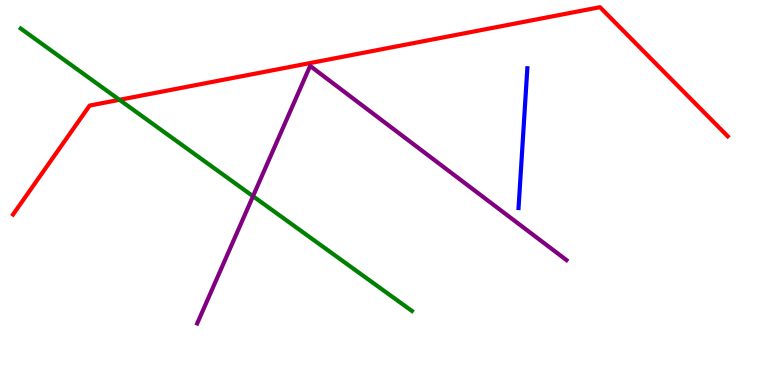[{'lines': ['blue', 'red'], 'intersections': []}, {'lines': ['green', 'red'], 'intersections': [{'x': 1.54, 'y': 7.41}]}, {'lines': ['purple', 'red'], 'intersections': []}, {'lines': ['blue', 'green'], 'intersections': []}, {'lines': ['blue', 'purple'], 'intersections': []}, {'lines': ['green', 'purple'], 'intersections': [{'x': 3.26, 'y': 4.9}]}]